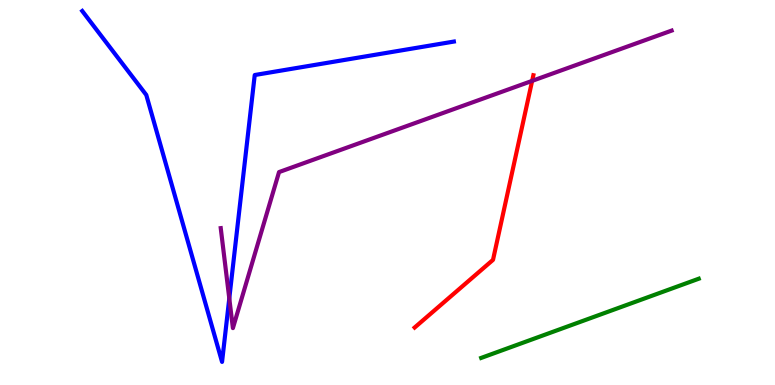[{'lines': ['blue', 'red'], 'intersections': []}, {'lines': ['green', 'red'], 'intersections': []}, {'lines': ['purple', 'red'], 'intersections': [{'x': 6.87, 'y': 7.9}]}, {'lines': ['blue', 'green'], 'intersections': []}, {'lines': ['blue', 'purple'], 'intersections': [{'x': 2.96, 'y': 2.25}]}, {'lines': ['green', 'purple'], 'intersections': []}]